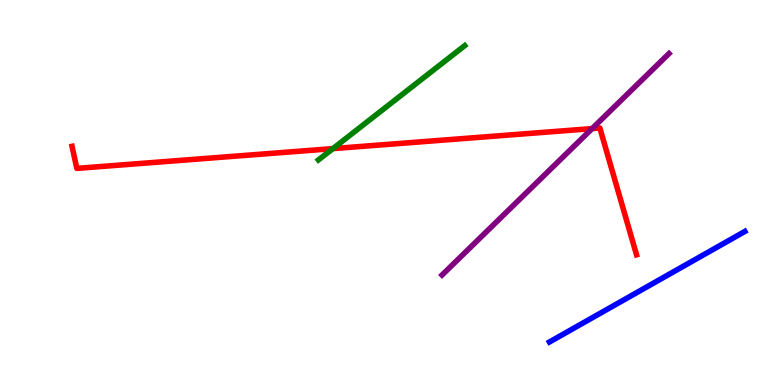[{'lines': ['blue', 'red'], 'intersections': []}, {'lines': ['green', 'red'], 'intersections': [{'x': 4.3, 'y': 6.14}]}, {'lines': ['purple', 'red'], 'intersections': [{'x': 7.64, 'y': 6.66}]}, {'lines': ['blue', 'green'], 'intersections': []}, {'lines': ['blue', 'purple'], 'intersections': []}, {'lines': ['green', 'purple'], 'intersections': []}]